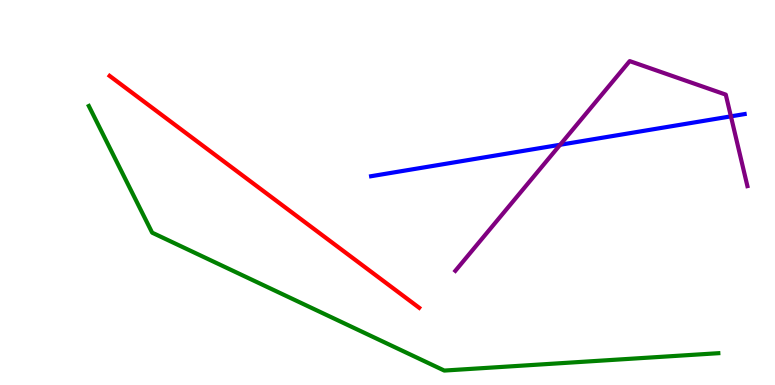[{'lines': ['blue', 'red'], 'intersections': []}, {'lines': ['green', 'red'], 'intersections': []}, {'lines': ['purple', 'red'], 'intersections': []}, {'lines': ['blue', 'green'], 'intersections': []}, {'lines': ['blue', 'purple'], 'intersections': [{'x': 7.23, 'y': 6.24}, {'x': 9.43, 'y': 6.98}]}, {'lines': ['green', 'purple'], 'intersections': []}]